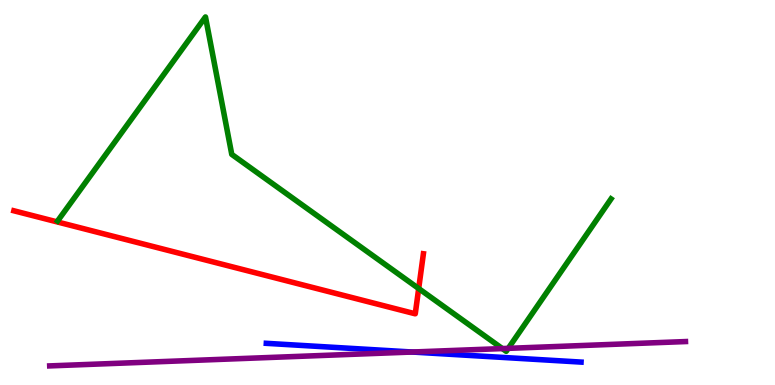[{'lines': ['blue', 'red'], 'intersections': []}, {'lines': ['green', 'red'], 'intersections': [{'x': 5.4, 'y': 2.51}]}, {'lines': ['purple', 'red'], 'intersections': []}, {'lines': ['blue', 'green'], 'intersections': []}, {'lines': ['blue', 'purple'], 'intersections': [{'x': 5.32, 'y': 0.857}]}, {'lines': ['green', 'purple'], 'intersections': [{'x': 6.48, 'y': 0.946}, {'x': 6.56, 'y': 0.952}]}]